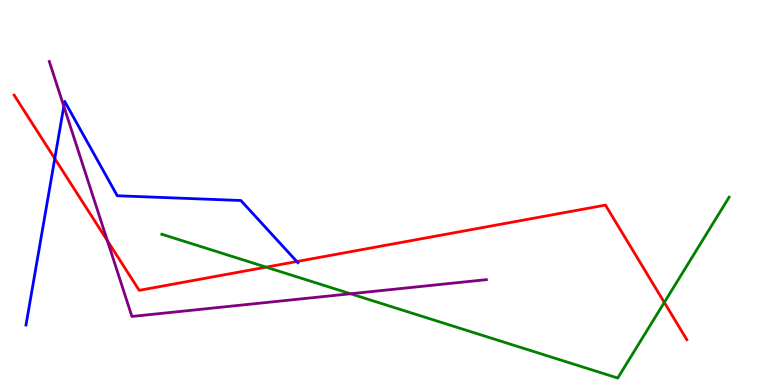[{'lines': ['blue', 'red'], 'intersections': [{'x': 0.707, 'y': 5.88}, {'x': 3.83, 'y': 3.21}]}, {'lines': ['green', 'red'], 'intersections': [{'x': 3.43, 'y': 3.06}, {'x': 8.57, 'y': 2.14}]}, {'lines': ['purple', 'red'], 'intersections': [{'x': 1.39, 'y': 3.75}]}, {'lines': ['blue', 'green'], 'intersections': []}, {'lines': ['blue', 'purple'], 'intersections': [{'x': 0.824, 'y': 7.24}]}, {'lines': ['green', 'purple'], 'intersections': [{'x': 4.52, 'y': 2.37}]}]